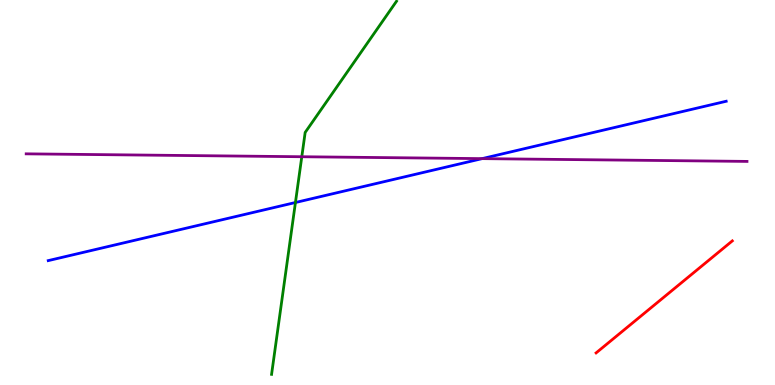[{'lines': ['blue', 'red'], 'intersections': []}, {'lines': ['green', 'red'], 'intersections': []}, {'lines': ['purple', 'red'], 'intersections': []}, {'lines': ['blue', 'green'], 'intersections': [{'x': 3.81, 'y': 4.74}]}, {'lines': ['blue', 'purple'], 'intersections': [{'x': 6.22, 'y': 5.88}]}, {'lines': ['green', 'purple'], 'intersections': [{'x': 3.89, 'y': 5.93}]}]